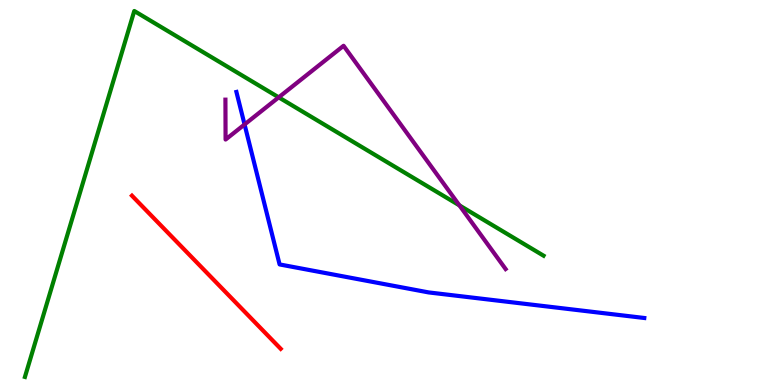[{'lines': ['blue', 'red'], 'intersections': []}, {'lines': ['green', 'red'], 'intersections': []}, {'lines': ['purple', 'red'], 'intersections': []}, {'lines': ['blue', 'green'], 'intersections': []}, {'lines': ['blue', 'purple'], 'intersections': [{'x': 3.16, 'y': 6.77}]}, {'lines': ['green', 'purple'], 'intersections': [{'x': 3.6, 'y': 7.47}, {'x': 5.93, 'y': 4.67}]}]